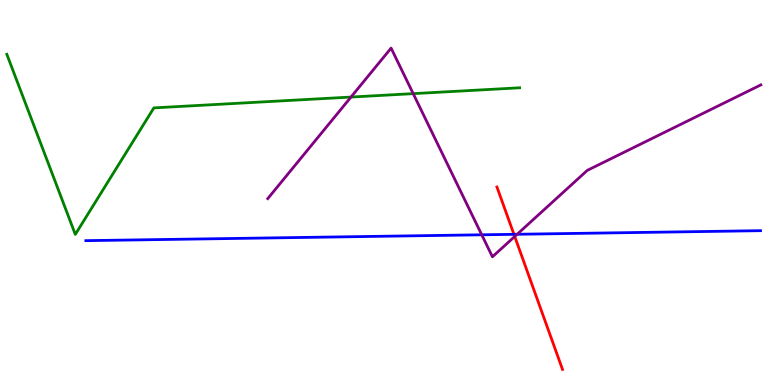[{'lines': ['blue', 'red'], 'intersections': [{'x': 6.63, 'y': 3.91}]}, {'lines': ['green', 'red'], 'intersections': []}, {'lines': ['purple', 'red'], 'intersections': [{'x': 6.64, 'y': 3.86}]}, {'lines': ['blue', 'green'], 'intersections': []}, {'lines': ['blue', 'purple'], 'intersections': [{'x': 6.22, 'y': 3.9}, {'x': 6.67, 'y': 3.91}]}, {'lines': ['green', 'purple'], 'intersections': [{'x': 4.53, 'y': 7.48}, {'x': 5.33, 'y': 7.57}]}]